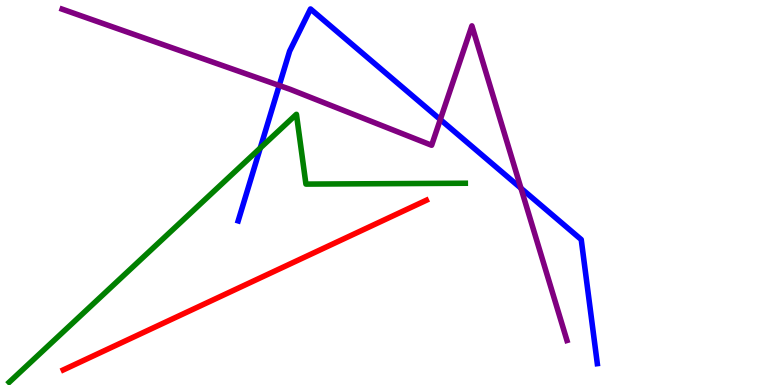[{'lines': ['blue', 'red'], 'intersections': []}, {'lines': ['green', 'red'], 'intersections': []}, {'lines': ['purple', 'red'], 'intersections': []}, {'lines': ['blue', 'green'], 'intersections': [{'x': 3.36, 'y': 6.15}]}, {'lines': ['blue', 'purple'], 'intersections': [{'x': 3.6, 'y': 7.78}, {'x': 5.68, 'y': 6.9}, {'x': 6.72, 'y': 5.11}]}, {'lines': ['green', 'purple'], 'intersections': []}]